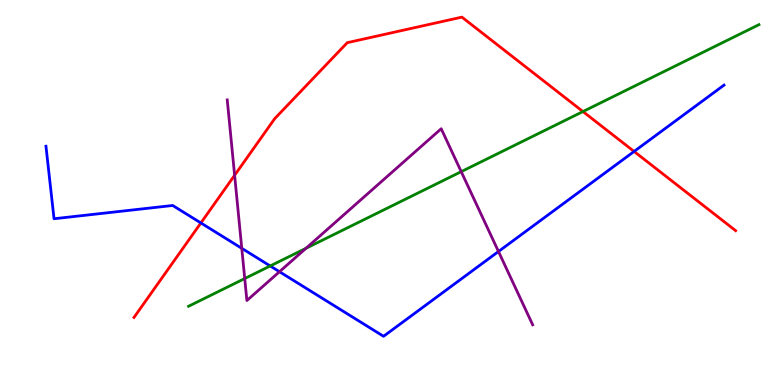[{'lines': ['blue', 'red'], 'intersections': [{'x': 2.59, 'y': 4.21}, {'x': 8.18, 'y': 6.07}]}, {'lines': ['green', 'red'], 'intersections': [{'x': 7.52, 'y': 7.1}]}, {'lines': ['purple', 'red'], 'intersections': [{'x': 3.03, 'y': 5.45}]}, {'lines': ['blue', 'green'], 'intersections': [{'x': 3.49, 'y': 3.09}]}, {'lines': ['blue', 'purple'], 'intersections': [{'x': 3.12, 'y': 3.55}, {'x': 3.61, 'y': 2.94}, {'x': 6.43, 'y': 3.47}]}, {'lines': ['green', 'purple'], 'intersections': [{'x': 3.16, 'y': 2.77}, {'x': 3.95, 'y': 3.55}, {'x': 5.95, 'y': 5.54}]}]